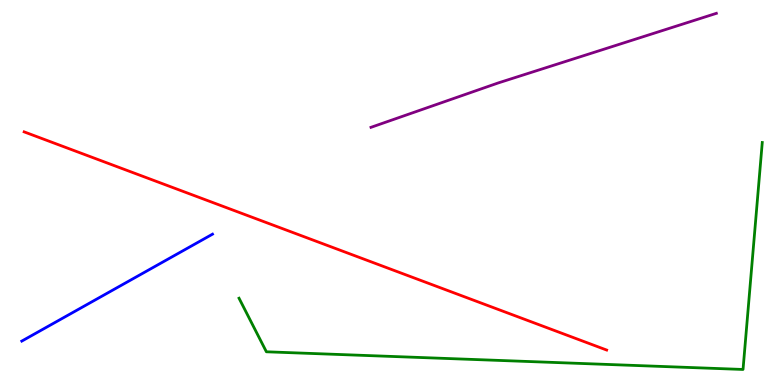[{'lines': ['blue', 'red'], 'intersections': []}, {'lines': ['green', 'red'], 'intersections': []}, {'lines': ['purple', 'red'], 'intersections': []}, {'lines': ['blue', 'green'], 'intersections': []}, {'lines': ['blue', 'purple'], 'intersections': []}, {'lines': ['green', 'purple'], 'intersections': []}]